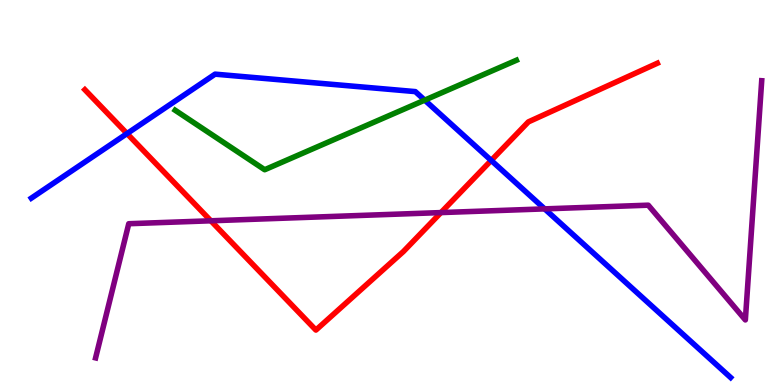[{'lines': ['blue', 'red'], 'intersections': [{'x': 1.64, 'y': 6.53}, {'x': 6.34, 'y': 5.83}]}, {'lines': ['green', 'red'], 'intersections': []}, {'lines': ['purple', 'red'], 'intersections': [{'x': 2.72, 'y': 4.27}, {'x': 5.69, 'y': 4.48}]}, {'lines': ['blue', 'green'], 'intersections': [{'x': 5.48, 'y': 7.4}]}, {'lines': ['blue', 'purple'], 'intersections': [{'x': 7.03, 'y': 4.57}]}, {'lines': ['green', 'purple'], 'intersections': []}]